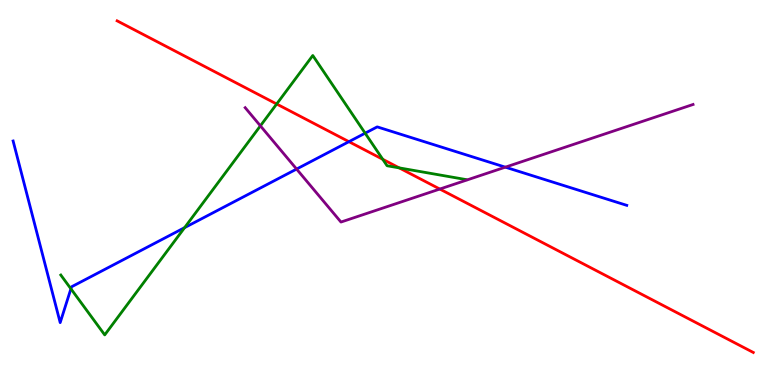[{'lines': ['blue', 'red'], 'intersections': [{'x': 4.5, 'y': 6.32}]}, {'lines': ['green', 'red'], 'intersections': [{'x': 3.57, 'y': 7.3}, {'x': 4.94, 'y': 5.86}, {'x': 5.15, 'y': 5.64}]}, {'lines': ['purple', 'red'], 'intersections': [{'x': 5.67, 'y': 5.09}]}, {'lines': ['blue', 'green'], 'intersections': [{'x': 0.915, 'y': 2.5}, {'x': 2.38, 'y': 4.09}, {'x': 4.71, 'y': 6.54}]}, {'lines': ['blue', 'purple'], 'intersections': [{'x': 3.83, 'y': 5.61}, {'x': 6.52, 'y': 5.66}]}, {'lines': ['green', 'purple'], 'intersections': [{'x': 3.36, 'y': 6.73}]}]